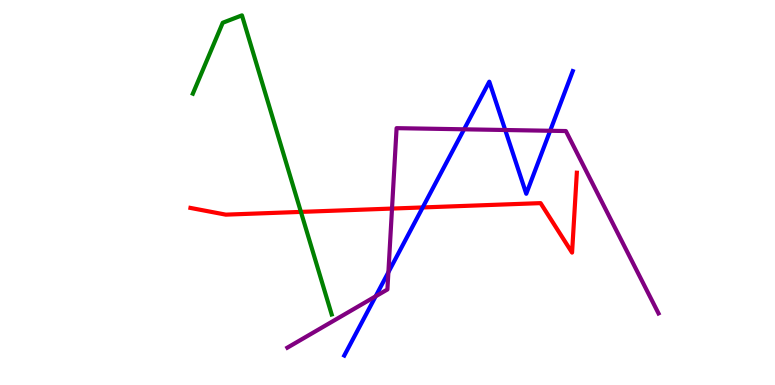[{'lines': ['blue', 'red'], 'intersections': [{'x': 5.45, 'y': 4.61}]}, {'lines': ['green', 'red'], 'intersections': [{'x': 3.88, 'y': 4.5}]}, {'lines': ['purple', 'red'], 'intersections': [{'x': 5.06, 'y': 4.58}]}, {'lines': ['blue', 'green'], 'intersections': []}, {'lines': ['blue', 'purple'], 'intersections': [{'x': 4.85, 'y': 2.3}, {'x': 5.01, 'y': 2.93}, {'x': 5.99, 'y': 6.64}, {'x': 6.52, 'y': 6.62}, {'x': 7.1, 'y': 6.6}]}, {'lines': ['green', 'purple'], 'intersections': []}]